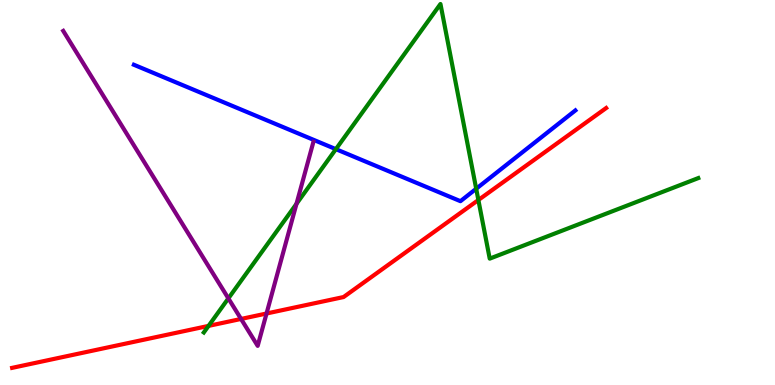[{'lines': ['blue', 'red'], 'intersections': []}, {'lines': ['green', 'red'], 'intersections': [{'x': 2.69, 'y': 1.54}, {'x': 6.17, 'y': 4.8}]}, {'lines': ['purple', 'red'], 'intersections': [{'x': 3.11, 'y': 1.72}, {'x': 3.44, 'y': 1.86}]}, {'lines': ['blue', 'green'], 'intersections': [{'x': 4.33, 'y': 6.13}, {'x': 6.14, 'y': 5.1}]}, {'lines': ['blue', 'purple'], 'intersections': []}, {'lines': ['green', 'purple'], 'intersections': [{'x': 2.95, 'y': 2.25}, {'x': 3.83, 'y': 4.71}]}]